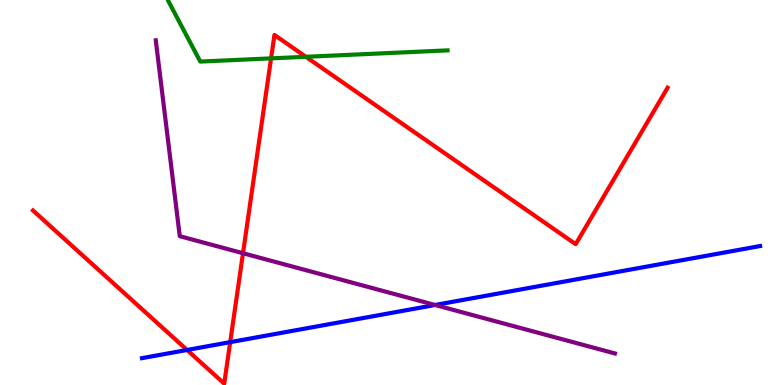[{'lines': ['blue', 'red'], 'intersections': [{'x': 2.41, 'y': 0.91}, {'x': 2.97, 'y': 1.11}]}, {'lines': ['green', 'red'], 'intersections': [{'x': 3.5, 'y': 8.48}, {'x': 3.95, 'y': 8.52}]}, {'lines': ['purple', 'red'], 'intersections': [{'x': 3.14, 'y': 3.42}]}, {'lines': ['blue', 'green'], 'intersections': []}, {'lines': ['blue', 'purple'], 'intersections': [{'x': 5.61, 'y': 2.08}]}, {'lines': ['green', 'purple'], 'intersections': []}]